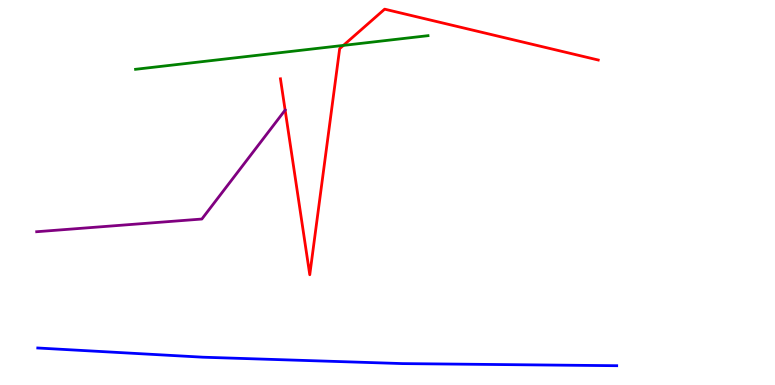[{'lines': ['blue', 'red'], 'intersections': []}, {'lines': ['green', 'red'], 'intersections': [{'x': 4.43, 'y': 8.82}]}, {'lines': ['purple', 'red'], 'intersections': [{'x': 3.68, 'y': 7.14}]}, {'lines': ['blue', 'green'], 'intersections': []}, {'lines': ['blue', 'purple'], 'intersections': []}, {'lines': ['green', 'purple'], 'intersections': []}]